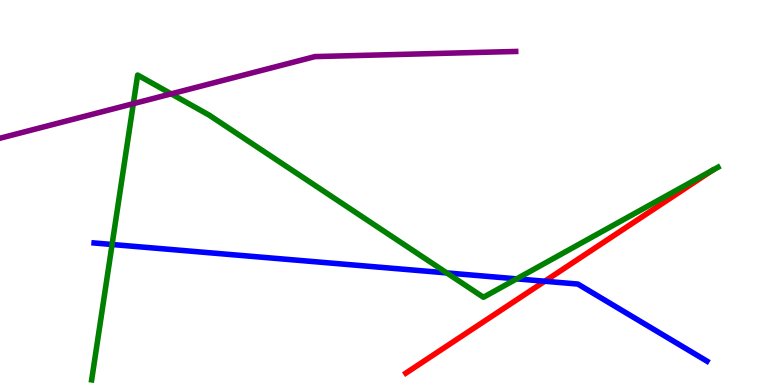[{'lines': ['blue', 'red'], 'intersections': [{'x': 7.03, 'y': 2.7}]}, {'lines': ['green', 'red'], 'intersections': []}, {'lines': ['purple', 'red'], 'intersections': []}, {'lines': ['blue', 'green'], 'intersections': [{'x': 1.45, 'y': 3.65}, {'x': 5.76, 'y': 2.91}, {'x': 6.67, 'y': 2.76}]}, {'lines': ['blue', 'purple'], 'intersections': []}, {'lines': ['green', 'purple'], 'intersections': [{'x': 1.72, 'y': 7.31}, {'x': 2.21, 'y': 7.56}]}]